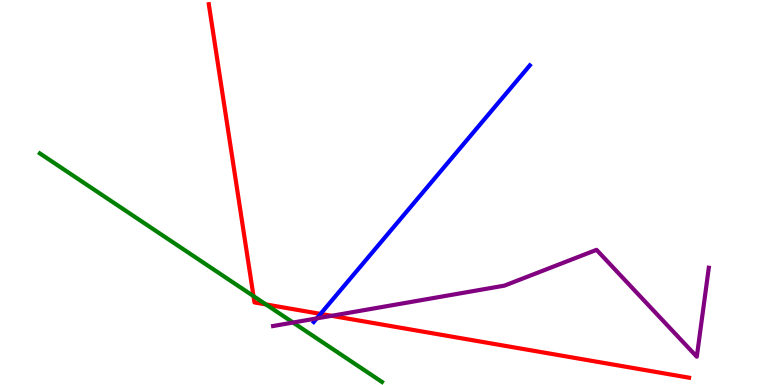[{'lines': ['blue', 'red'], 'intersections': [{'x': 4.14, 'y': 1.85}]}, {'lines': ['green', 'red'], 'intersections': [{'x': 3.27, 'y': 2.31}, {'x': 3.43, 'y': 2.09}]}, {'lines': ['purple', 'red'], 'intersections': [{'x': 4.28, 'y': 1.8}]}, {'lines': ['blue', 'green'], 'intersections': []}, {'lines': ['blue', 'purple'], 'intersections': [{'x': 4.09, 'y': 1.73}]}, {'lines': ['green', 'purple'], 'intersections': [{'x': 3.78, 'y': 1.62}]}]